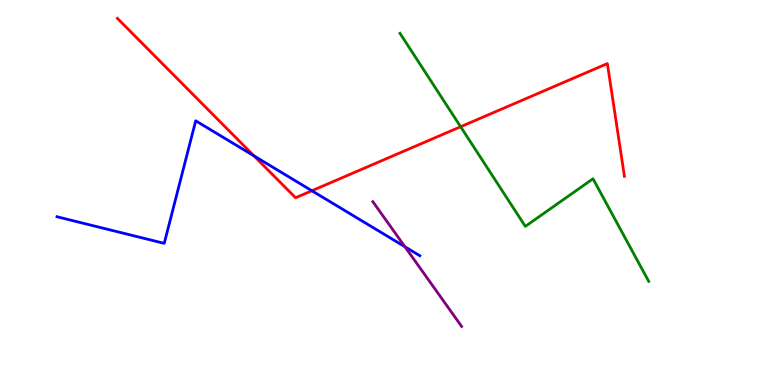[{'lines': ['blue', 'red'], 'intersections': [{'x': 3.28, 'y': 5.95}, {'x': 4.02, 'y': 5.05}]}, {'lines': ['green', 'red'], 'intersections': [{'x': 5.94, 'y': 6.71}]}, {'lines': ['purple', 'red'], 'intersections': []}, {'lines': ['blue', 'green'], 'intersections': []}, {'lines': ['blue', 'purple'], 'intersections': [{'x': 5.23, 'y': 3.59}]}, {'lines': ['green', 'purple'], 'intersections': []}]